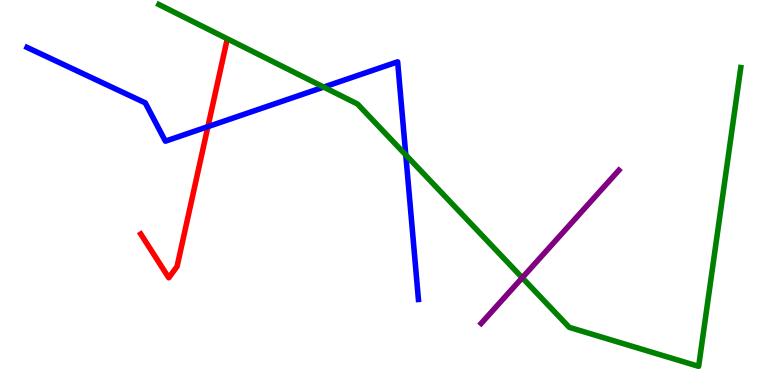[{'lines': ['blue', 'red'], 'intersections': [{'x': 2.68, 'y': 6.71}]}, {'lines': ['green', 'red'], 'intersections': []}, {'lines': ['purple', 'red'], 'intersections': []}, {'lines': ['blue', 'green'], 'intersections': [{'x': 4.18, 'y': 7.74}, {'x': 5.24, 'y': 5.98}]}, {'lines': ['blue', 'purple'], 'intersections': []}, {'lines': ['green', 'purple'], 'intersections': [{'x': 6.74, 'y': 2.79}]}]